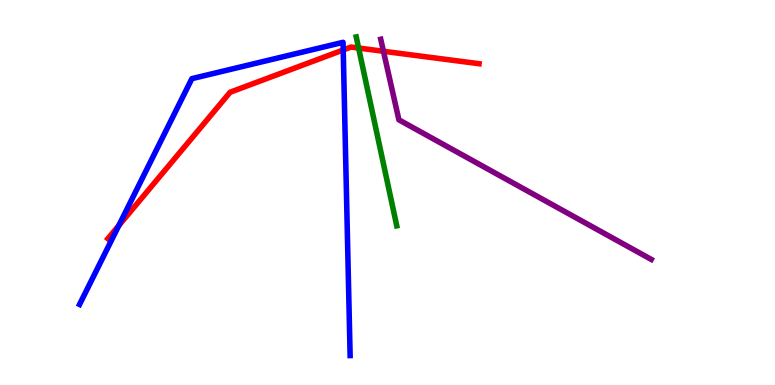[{'lines': ['blue', 'red'], 'intersections': [{'x': 1.53, 'y': 4.14}, {'x': 4.43, 'y': 8.7}]}, {'lines': ['green', 'red'], 'intersections': [{'x': 4.63, 'y': 8.75}]}, {'lines': ['purple', 'red'], 'intersections': [{'x': 4.95, 'y': 8.67}]}, {'lines': ['blue', 'green'], 'intersections': []}, {'lines': ['blue', 'purple'], 'intersections': []}, {'lines': ['green', 'purple'], 'intersections': []}]